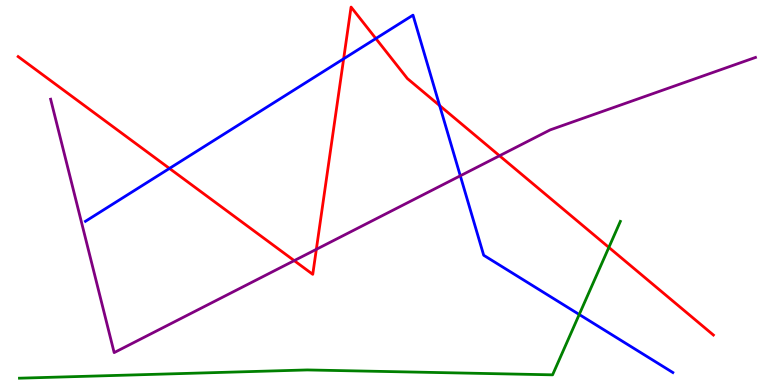[{'lines': ['blue', 'red'], 'intersections': [{'x': 2.19, 'y': 5.63}, {'x': 4.43, 'y': 8.47}, {'x': 4.85, 'y': 9.0}, {'x': 5.67, 'y': 7.26}]}, {'lines': ['green', 'red'], 'intersections': [{'x': 7.86, 'y': 3.57}]}, {'lines': ['purple', 'red'], 'intersections': [{'x': 3.8, 'y': 3.23}, {'x': 4.08, 'y': 3.52}, {'x': 6.45, 'y': 5.95}]}, {'lines': ['blue', 'green'], 'intersections': [{'x': 7.47, 'y': 1.83}]}, {'lines': ['blue', 'purple'], 'intersections': [{'x': 5.94, 'y': 5.43}]}, {'lines': ['green', 'purple'], 'intersections': []}]